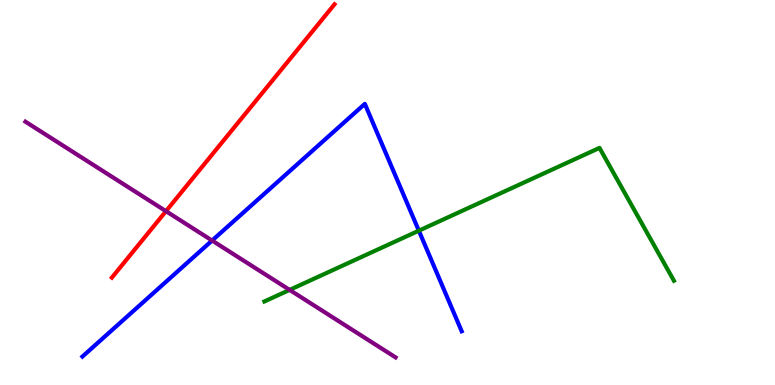[{'lines': ['blue', 'red'], 'intersections': []}, {'lines': ['green', 'red'], 'intersections': []}, {'lines': ['purple', 'red'], 'intersections': [{'x': 2.14, 'y': 4.51}]}, {'lines': ['blue', 'green'], 'intersections': [{'x': 5.4, 'y': 4.01}]}, {'lines': ['blue', 'purple'], 'intersections': [{'x': 2.74, 'y': 3.75}]}, {'lines': ['green', 'purple'], 'intersections': [{'x': 3.74, 'y': 2.47}]}]